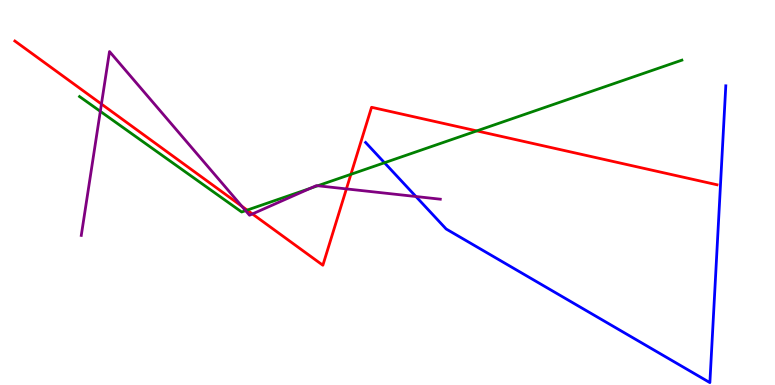[{'lines': ['blue', 'red'], 'intersections': []}, {'lines': ['green', 'red'], 'intersections': [{'x': 3.19, 'y': 4.54}, {'x': 4.53, 'y': 5.47}, {'x': 6.15, 'y': 6.6}]}, {'lines': ['purple', 'red'], 'intersections': [{'x': 1.31, 'y': 7.3}, {'x': 3.12, 'y': 4.64}, {'x': 3.26, 'y': 4.44}, {'x': 4.47, 'y': 5.09}]}, {'lines': ['blue', 'green'], 'intersections': [{'x': 4.96, 'y': 5.77}]}, {'lines': ['blue', 'purple'], 'intersections': [{'x': 5.37, 'y': 4.9}]}, {'lines': ['green', 'purple'], 'intersections': [{'x': 1.29, 'y': 7.11}, {'x': 3.17, 'y': 4.53}, {'x': 4.0, 'y': 5.11}, {'x': 4.1, 'y': 5.18}]}]